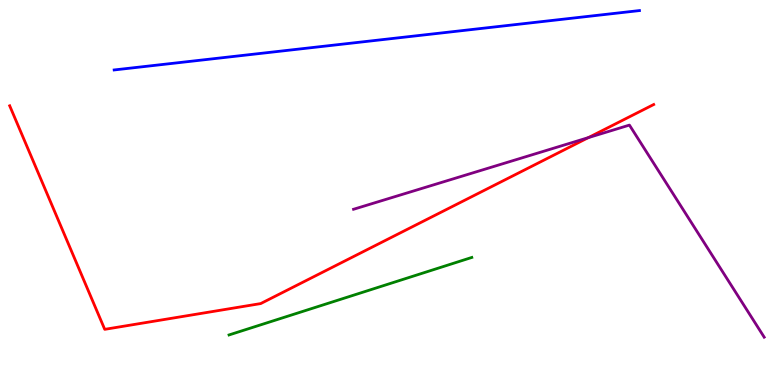[{'lines': ['blue', 'red'], 'intersections': []}, {'lines': ['green', 'red'], 'intersections': []}, {'lines': ['purple', 'red'], 'intersections': [{'x': 7.59, 'y': 6.43}]}, {'lines': ['blue', 'green'], 'intersections': []}, {'lines': ['blue', 'purple'], 'intersections': []}, {'lines': ['green', 'purple'], 'intersections': []}]